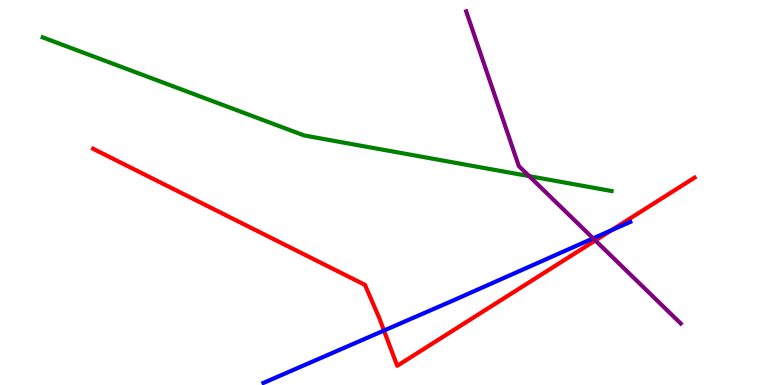[{'lines': ['blue', 'red'], 'intersections': [{'x': 4.95, 'y': 1.41}, {'x': 7.89, 'y': 4.02}]}, {'lines': ['green', 'red'], 'intersections': []}, {'lines': ['purple', 'red'], 'intersections': [{'x': 7.68, 'y': 3.75}]}, {'lines': ['blue', 'green'], 'intersections': []}, {'lines': ['blue', 'purple'], 'intersections': [{'x': 7.65, 'y': 3.81}]}, {'lines': ['green', 'purple'], 'intersections': [{'x': 6.83, 'y': 5.43}]}]